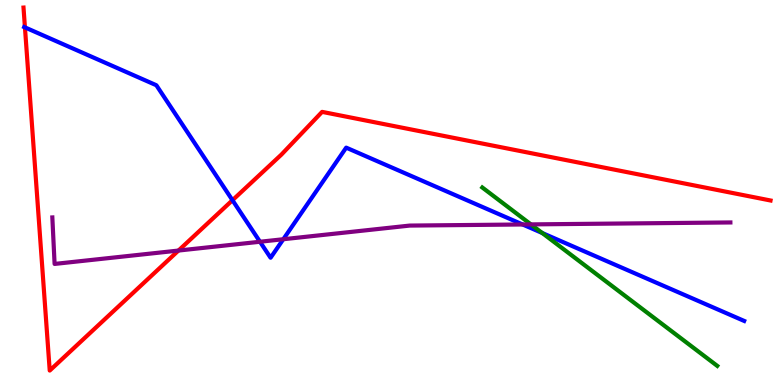[{'lines': ['blue', 'red'], 'intersections': [{'x': 0.322, 'y': 9.29}, {'x': 3.0, 'y': 4.8}]}, {'lines': ['green', 'red'], 'intersections': []}, {'lines': ['purple', 'red'], 'intersections': [{'x': 2.3, 'y': 3.49}]}, {'lines': ['blue', 'green'], 'intersections': [{'x': 7.0, 'y': 3.95}]}, {'lines': ['blue', 'purple'], 'intersections': [{'x': 3.35, 'y': 3.72}, {'x': 3.66, 'y': 3.79}, {'x': 6.74, 'y': 4.17}]}, {'lines': ['green', 'purple'], 'intersections': [{'x': 6.85, 'y': 4.17}]}]